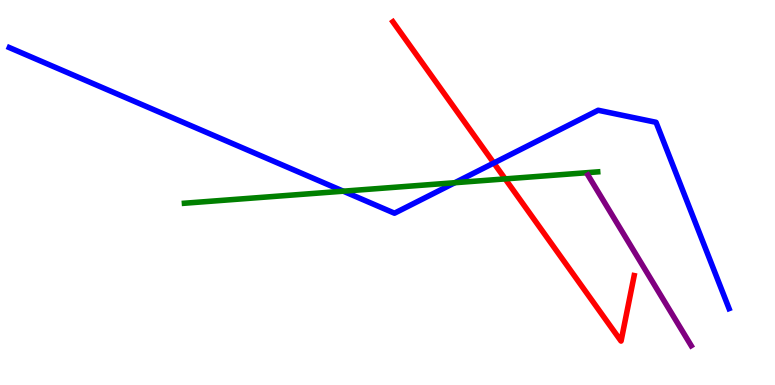[{'lines': ['blue', 'red'], 'intersections': [{'x': 6.37, 'y': 5.77}]}, {'lines': ['green', 'red'], 'intersections': [{'x': 6.52, 'y': 5.35}]}, {'lines': ['purple', 'red'], 'intersections': []}, {'lines': ['blue', 'green'], 'intersections': [{'x': 4.43, 'y': 5.03}, {'x': 5.87, 'y': 5.25}]}, {'lines': ['blue', 'purple'], 'intersections': []}, {'lines': ['green', 'purple'], 'intersections': []}]